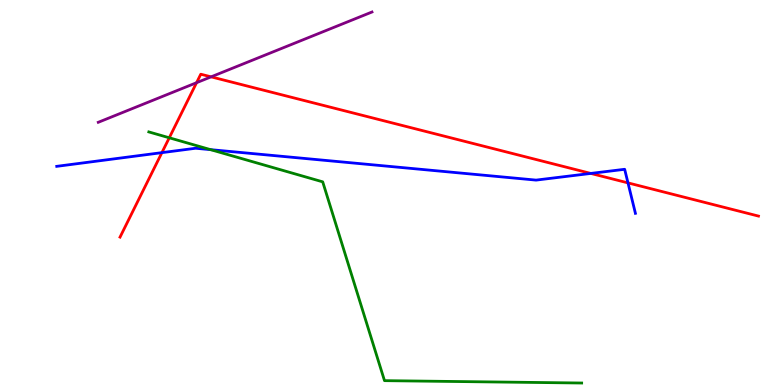[{'lines': ['blue', 'red'], 'intersections': [{'x': 2.09, 'y': 6.04}, {'x': 7.62, 'y': 5.5}, {'x': 8.1, 'y': 5.25}]}, {'lines': ['green', 'red'], 'intersections': [{'x': 2.18, 'y': 6.42}]}, {'lines': ['purple', 'red'], 'intersections': [{'x': 2.54, 'y': 7.85}, {'x': 2.72, 'y': 8.0}]}, {'lines': ['blue', 'green'], 'intersections': [{'x': 2.72, 'y': 6.11}]}, {'lines': ['blue', 'purple'], 'intersections': []}, {'lines': ['green', 'purple'], 'intersections': []}]